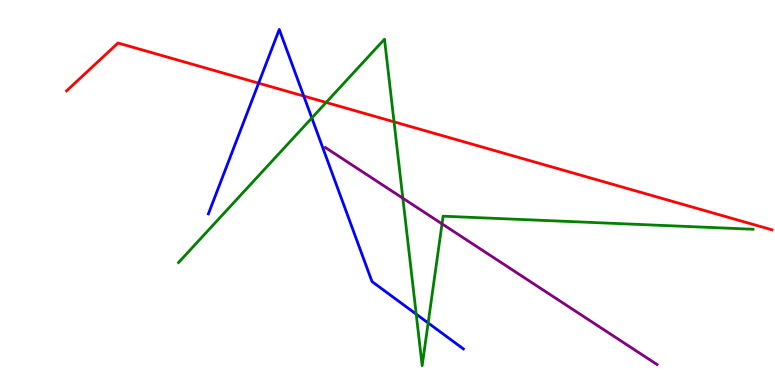[{'lines': ['blue', 'red'], 'intersections': [{'x': 3.34, 'y': 7.84}, {'x': 3.92, 'y': 7.51}]}, {'lines': ['green', 'red'], 'intersections': [{'x': 4.21, 'y': 7.34}, {'x': 5.08, 'y': 6.84}]}, {'lines': ['purple', 'red'], 'intersections': []}, {'lines': ['blue', 'green'], 'intersections': [{'x': 4.02, 'y': 6.94}, {'x': 5.37, 'y': 1.84}, {'x': 5.52, 'y': 1.61}]}, {'lines': ['blue', 'purple'], 'intersections': []}, {'lines': ['green', 'purple'], 'intersections': [{'x': 5.2, 'y': 4.85}, {'x': 5.7, 'y': 4.19}]}]